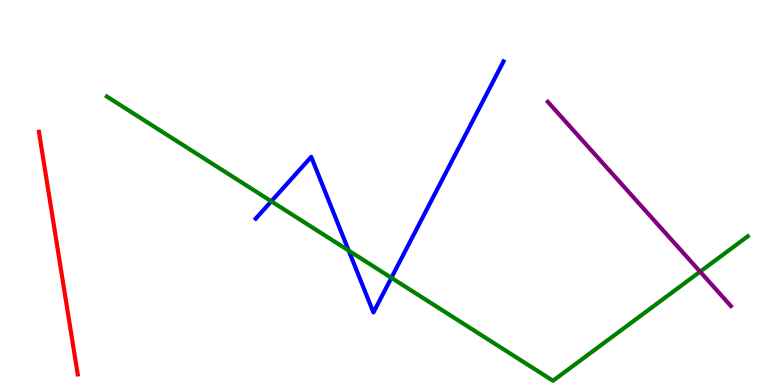[{'lines': ['blue', 'red'], 'intersections': []}, {'lines': ['green', 'red'], 'intersections': []}, {'lines': ['purple', 'red'], 'intersections': []}, {'lines': ['blue', 'green'], 'intersections': [{'x': 3.5, 'y': 4.77}, {'x': 4.5, 'y': 3.49}, {'x': 5.05, 'y': 2.78}]}, {'lines': ['blue', 'purple'], 'intersections': []}, {'lines': ['green', 'purple'], 'intersections': [{'x': 9.03, 'y': 2.94}]}]